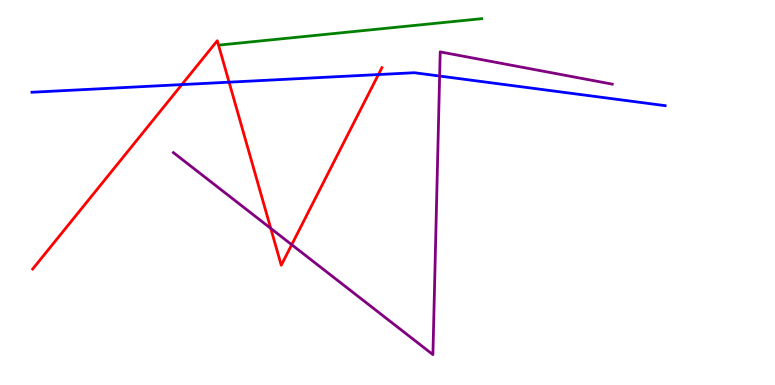[{'lines': ['blue', 'red'], 'intersections': [{'x': 2.35, 'y': 7.8}, {'x': 2.96, 'y': 7.87}, {'x': 4.88, 'y': 8.06}]}, {'lines': ['green', 'red'], 'intersections': []}, {'lines': ['purple', 'red'], 'intersections': [{'x': 3.49, 'y': 4.07}, {'x': 3.76, 'y': 3.64}]}, {'lines': ['blue', 'green'], 'intersections': []}, {'lines': ['blue', 'purple'], 'intersections': [{'x': 5.67, 'y': 8.02}]}, {'lines': ['green', 'purple'], 'intersections': []}]